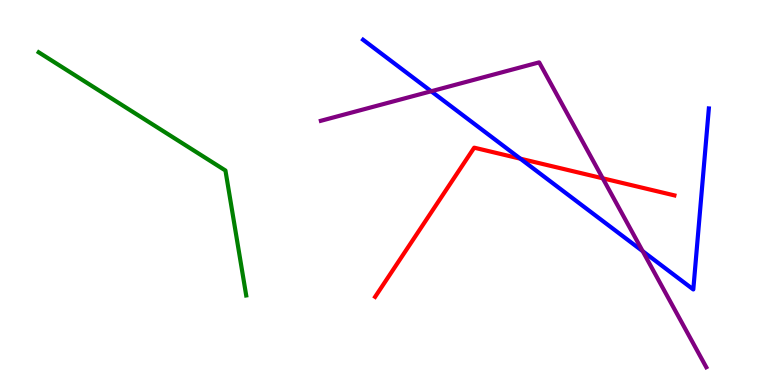[{'lines': ['blue', 'red'], 'intersections': [{'x': 6.71, 'y': 5.88}]}, {'lines': ['green', 'red'], 'intersections': []}, {'lines': ['purple', 'red'], 'intersections': [{'x': 7.78, 'y': 5.37}]}, {'lines': ['blue', 'green'], 'intersections': []}, {'lines': ['blue', 'purple'], 'intersections': [{'x': 5.56, 'y': 7.63}, {'x': 8.29, 'y': 3.48}]}, {'lines': ['green', 'purple'], 'intersections': []}]